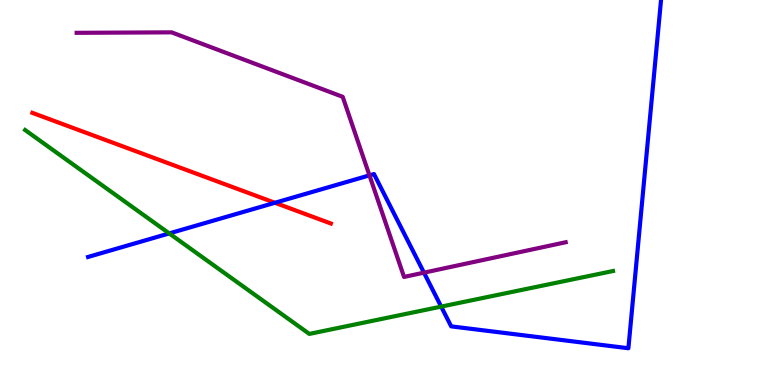[{'lines': ['blue', 'red'], 'intersections': [{'x': 3.55, 'y': 4.73}]}, {'lines': ['green', 'red'], 'intersections': []}, {'lines': ['purple', 'red'], 'intersections': []}, {'lines': ['blue', 'green'], 'intersections': [{'x': 2.18, 'y': 3.94}, {'x': 5.69, 'y': 2.04}]}, {'lines': ['blue', 'purple'], 'intersections': [{'x': 4.77, 'y': 5.45}, {'x': 5.47, 'y': 2.92}]}, {'lines': ['green', 'purple'], 'intersections': []}]